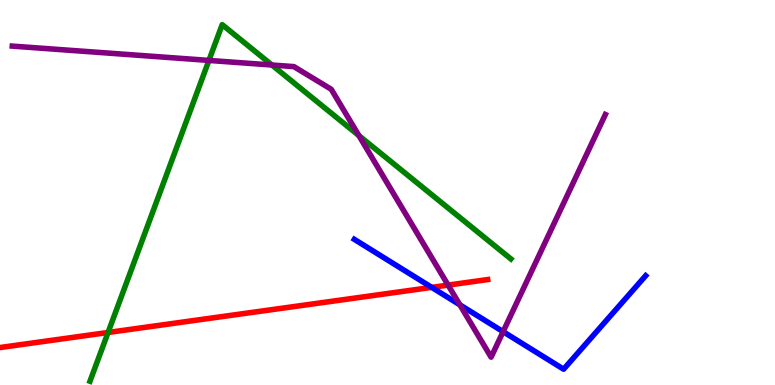[{'lines': ['blue', 'red'], 'intersections': [{'x': 5.57, 'y': 2.54}]}, {'lines': ['green', 'red'], 'intersections': [{'x': 1.39, 'y': 1.36}]}, {'lines': ['purple', 'red'], 'intersections': [{'x': 5.78, 'y': 2.6}]}, {'lines': ['blue', 'green'], 'intersections': []}, {'lines': ['blue', 'purple'], 'intersections': [{'x': 5.93, 'y': 2.08}, {'x': 6.49, 'y': 1.39}]}, {'lines': ['green', 'purple'], 'intersections': [{'x': 2.7, 'y': 8.43}, {'x': 3.51, 'y': 8.31}, {'x': 4.63, 'y': 6.48}]}]